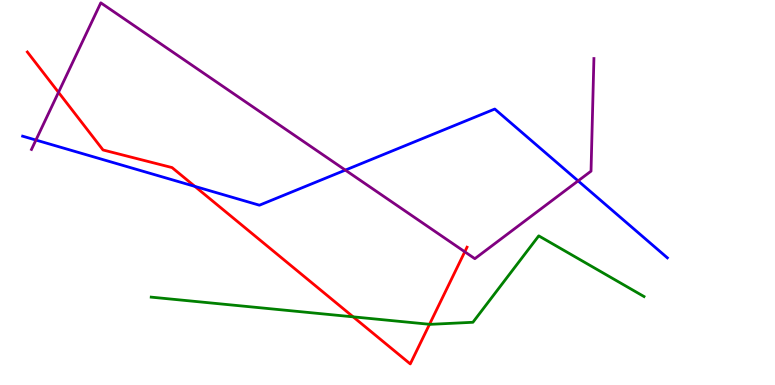[{'lines': ['blue', 'red'], 'intersections': [{'x': 2.51, 'y': 5.16}]}, {'lines': ['green', 'red'], 'intersections': [{'x': 4.56, 'y': 1.77}, {'x': 5.54, 'y': 1.58}]}, {'lines': ['purple', 'red'], 'intersections': [{'x': 0.755, 'y': 7.6}, {'x': 6.0, 'y': 3.46}]}, {'lines': ['blue', 'green'], 'intersections': []}, {'lines': ['blue', 'purple'], 'intersections': [{'x': 0.464, 'y': 6.36}, {'x': 4.46, 'y': 5.58}, {'x': 7.46, 'y': 5.3}]}, {'lines': ['green', 'purple'], 'intersections': []}]